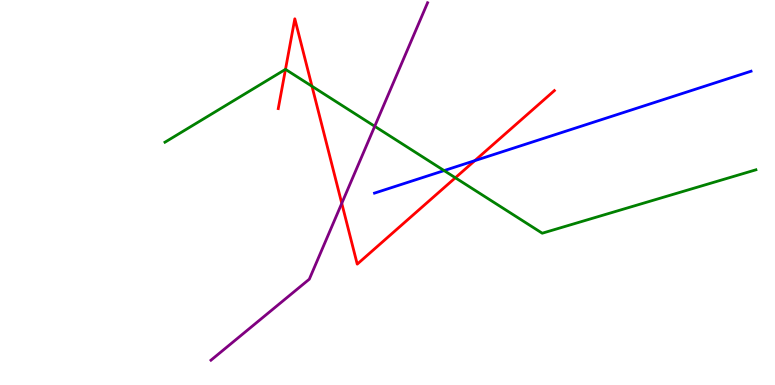[{'lines': ['blue', 'red'], 'intersections': [{'x': 6.13, 'y': 5.83}]}, {'lines': ['green', 'red'], 'intersections': [{'x': 3.68, 'y': 8.2}, {'x': 4.03, 'y': 7.76}, {'x': 5.88, 'y': 5.38}]}, {'lines': ['purple', 'red'], 'intersections': [{'x': 4.41, 'y': 4.72}]}, {'lines': ['blue', 'green'], 'intersections': [{'x': 5.73, 'y': 5.57}]}, {'lines': ['blue', 'purple'], 'intersections': []}, {'lines': ['green', 'purple'], 'intersections': [{'x': 4.84, 'y': 6.72}]}]